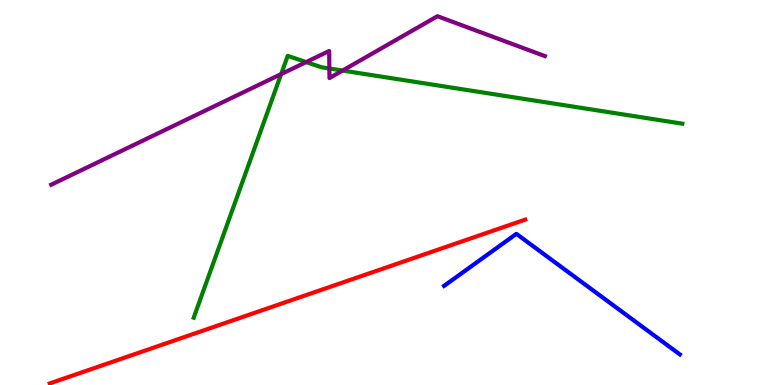[{'lines': ['blue', 'red'], 'intersections': []}, {'lines': ['green', 'red'], 'intersections': []}, {'lines': ['purple', 'red'], 'intersections': []}, {'lines': ['blue', 'green'], 'intersections': []}, {'lines': ['blue', 'purple'], 'intersections': []}, {'lines': ['green', 'purple'], 'intersections': [{'x': 3.63, 'y': 8.08}, {'x': 3.95, 'y': 8.39}, {'x': 4.25, 'y': 8.22}, {'x': 4.42, 'y': 8.17}]}]